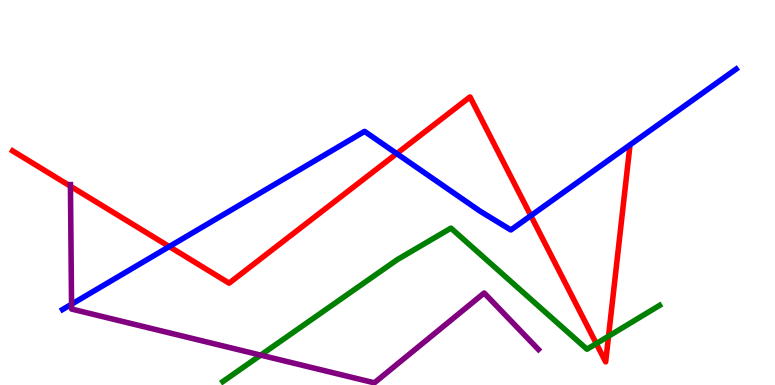[{'lines': ['blue', 'red'], 'intersections': [{'x': 2.18, 'y': 3.6}, {'x': 5.12, 'y': 6.01}, {'x': 6.85, 'y': 4.4}]}, {'lines': ['green', 'red'], 'intersections': [{'x': 7.69, 'y': 1.08}, {'x': 7.85, 'y': 1.27}]}, {'lines': ['purple', 'red'], 'intersections': [{'x': 0.909, 'y': 5.16}]}, {'lines': ['blue', 'green'], 'intersections': []}, {'lines': ['blue', 'purple'], 'intersections': [{'x': 0.923, 'y': 2.1}]}, {'lines': ['green', 'purple'], 'intersections': [{'x': 3.36, 'y': 0.776}]}]